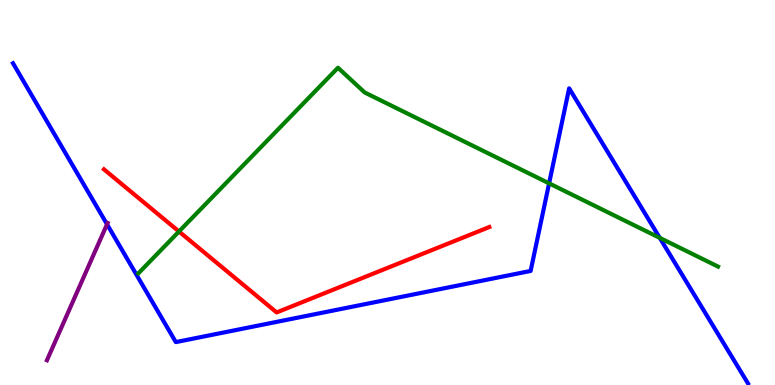[{'lines': ['blue', 'red'], 'intersections': []}, {'lines': ['green', 'red'], 'intersections': [{'x': 2.31, 'y': 3.99}]}, {'lines': ['purple', 'red'], 'intersections': []}, {'lines': ['blue', 'green'], 'intersections': [{'x': 7.09, 'y': 5.24}, {'x': 8.51, 'y': 3.82}]}, {'lines': ['blue', 'purple'], 'intersections': [{'x': 1.38, 'y': 4.17}]}, {'lines': ['green', 'purple'], 'intersections': []}]